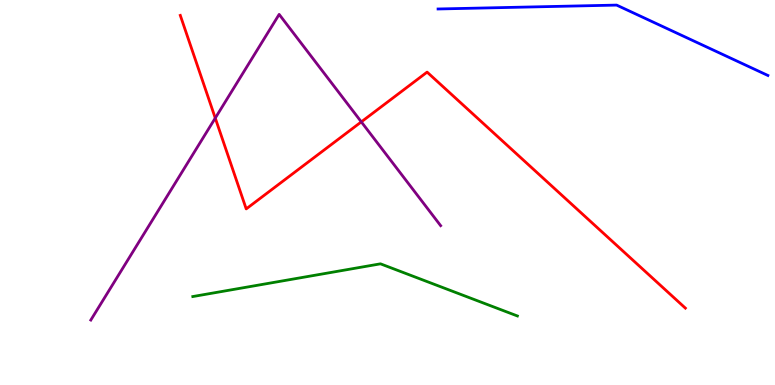[{'lines': ['blue', 'red'], 'intersections': []}, {'lines': ['green', 'red'], 'intersections': []}, {'lines': ['purple', 'red'], 'intersections': [{'x': 2.78, 'y': 6.93}, {'x': 4.66, 'y': 6.83}]}, {'lines': ['blue', 'green'], 'intersections': []}, {'lines': ['blue', 'purple'], 'intersections': []}, {'lines': ['green', 'purple'], 'intersections': []}]